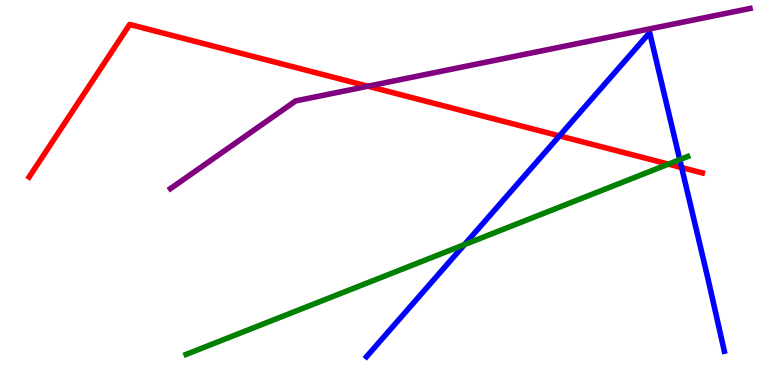[{'lines': ['blue', 'red'], 'intersections': [{'x': 7.22, 'y': 6.47}, {'x': 8.8, 'y': 5.65}]}, {'lines': ['green', 'red'], 'intersections': [{'x': 8.62, 'y': 5.74}]}, {'lines': ['purple', 'red'], 'intersections': [{'x': 4.75, 'y': 7.76}]}, {'lines': ['blue', 'green'], 'intersections': [{'x': 5.99, 'y': 3.65}, {'x': 8.77, 'y': 5.85}]}, {'lines': ['blue', 'purple'], 'intersections': []}, {'lines': ['green', 'purple'], 'intersections': []}]